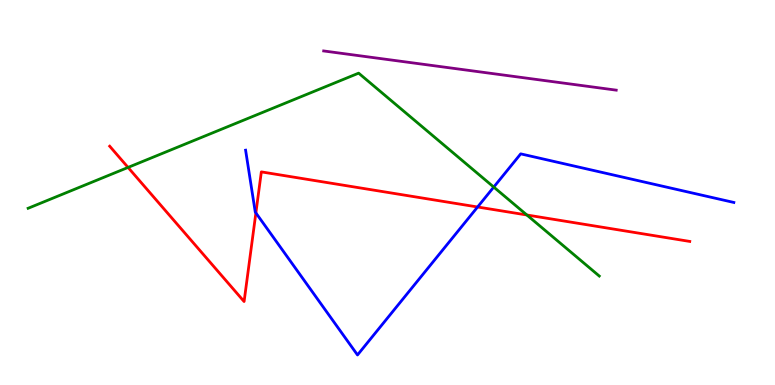[{'lines': ['blue', 'red'], 'intersections': [{'x': 3.3, 'y': 4.47}, {'x': 6.16, 'y': 4.62}]}, {'lines': ['green', 'red'], 'intersections': [{'x': 1.65, 'y': 5.65}, {'x': 6.8, 'y': 4.42}]}, {'lines': ['purple', 'red'], 'intersections': []}, {'lines': ['blue', 'green'], 'intersections': [{'x': 6.37, 'y': 5.14}]}, {'lines': ['blue', 'purple'], 'intersections': []}, {'lines': ['green', 'purple'], 'intersections': []}]